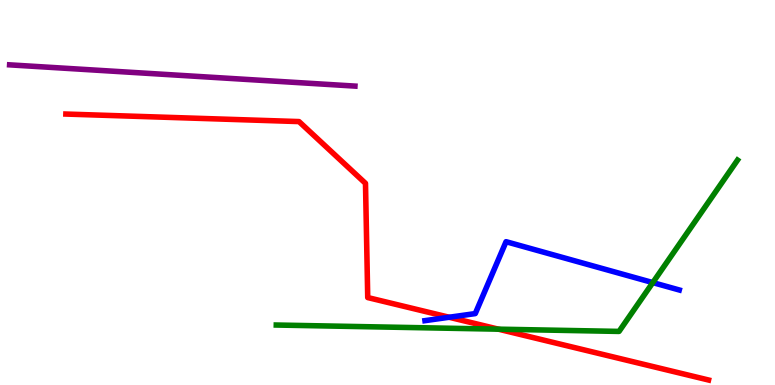[{'lines': ['blue', 'red'], 'intersections': [{'x': 5.8, 'y': 1.76}]}, {'lines': ['green', 'red'], 'intersections': [{'x': 6.43, 'y': 1.45}]}, {'lines': ['purple', 'red'], 'intersections': []}, {'lines': ['blue', 'green'], 'intersections': [{'x': 8.42, 'y': 2.66}]}, {'lines': ['blue', 'purple'], 'intersections': []}, {'lines': ['green', 'purple'], 'intersections': []}]